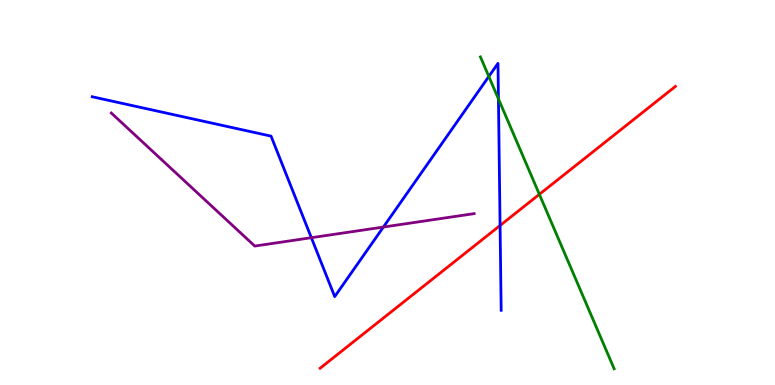[{'lines': ['blue', 'red'], 'intersections': [{'x': 6.45, 'y': 4.14}]}, {'lines': ['green', 'red'], 'intersections': [{'x': 6.96, 'y': 4.95}]}, {'lines': ['purple', 'red'], 'intersections': []}, {'lines': ['blue', 'green'], 'intersections': [{'x': 6.31, 'y': 8.01}, {'x': 6.43, 'y': 7.43}]}, {'lines': ['blue', 'purple'], 'intersections': [{'x': 4.02, 'y': 3.83}, {'x': 4.95, 'y': 4.1}]}, {'lines': ['green', 'purple'], 'intersections': []}]